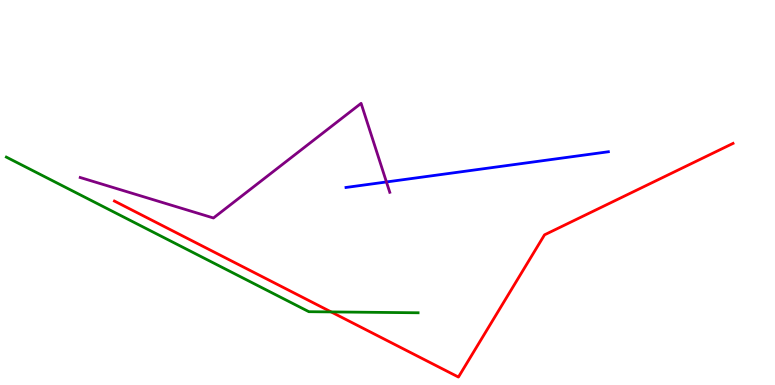[{'lines': ['blue', 'red'], 'intersections': []}, {'lines': ['green', 'red'], 'intersections': [{'x': 4.27, 'y': 1.9}]}, {'lines': ['purple', 'red'], 'intersections': []}, {'lines': ['blue', 'green'], 'intersections': []}, {'lines': ['blue', 'purple'], 'intersections': [{'x': 4.99, 'y': 5.27}]}, {'lines': ['green', 'purple'], 'intersections': []}]